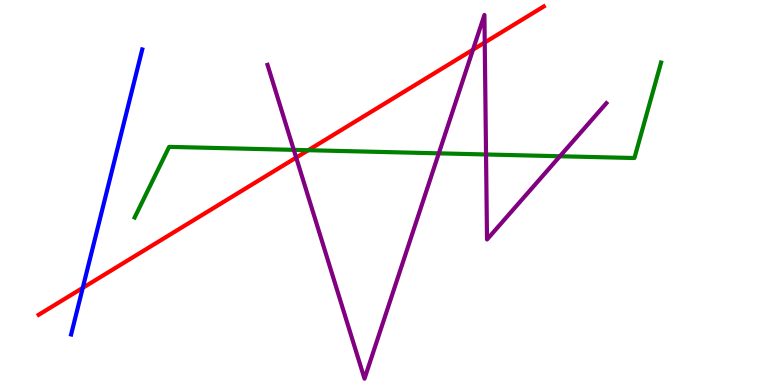[{'lines': ['blue', 'red'], 'intersections': [{'x': 1.07, 'y': 2.52}]}, {'lines': ['green', 'red'], 'intersections': [{'x': 3.98, 'y': 6.1}]}, {'lines': ['purple', 'red'], 'intersections': [{'x': 3.82, 'y': 5.91}, {'x': 6.1, 'y': 8.71}, {'x': 6.25, 'y': 8.9}]}, {'lines': ['blue', 'green'], 'intersections': []}, {'lines': ['blue', 'purple'], 'intersections': []}, {'lines': ['green', 'purple'], 'intersections': [{'x': 3.79, 'y': 6.11}, {'x': 5.66, 'y': 6.02}, {'x': 6.27, 'y': 5.99}, {'x': 7.22, 'y': 5.94}]}]